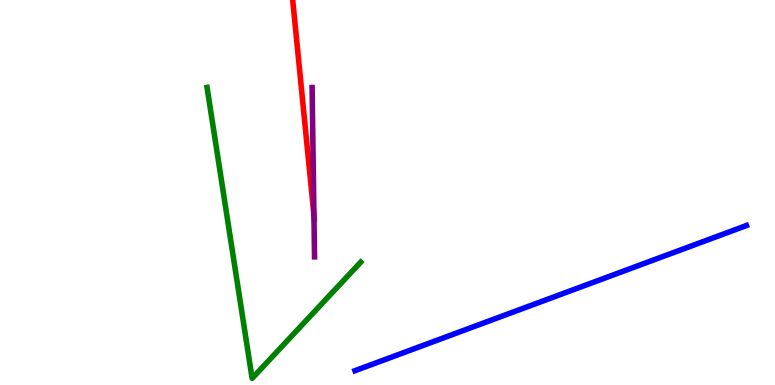[{'lines': ['blue', 'red'], 'intersections': []}, {'lines': ['green', 'red'], 'intersections': []}, {'lines': ['purple', 'red'], 'intersections': [{'x': 4.05, 'y': 4.41}]}, {'lines': ['blue', 'green'], 'intersections': []}, {'lines': ['blue', 'purple'], 'intersections': []}, {'lines': ['green', 'purple'], 'intersections': []}]